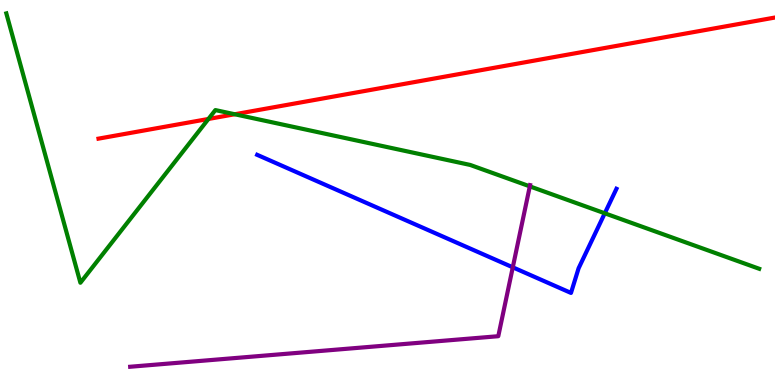[{'lines': ['blue', 'red'], 'intersections': []}, {'lines': ['green', 'red'], 'intersections': [{'x': 2.69, 'y': 6.91}, {'x': 3.03, 'y': 7.03}]}, {'lines': ['purple', 'red'], 'intersections': []}, {'lines': ['blue', 'green'], 'intersections': [{'x': 7.8, 'y': 4.46}]}, {'lines': ['blue', 'purple'], 'intersections': [{'x': 6.62, 'y': 3.06}]}, {'lines': ['green', 'purple'], 'intersections': [{'x': 6.84, 'y': 5.16}]}]